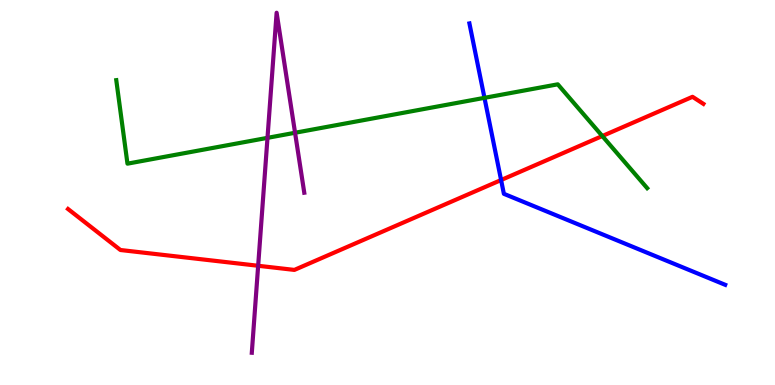[{'lines': ['blue', 'red'], 'intersections': [{'x': 6.47, 'y': 5.32}]}, {'lines': ['green', 'red'], 'intersections': [{'x': 7.77, 'y': 6.47}]}, {'lines': ['purple', 'red'], 'intersections': [{'x': 3.33, 'y': 3.1}]}, {'lines': ['blue', 'green'], 'intersections': [{'x': 6.25, 'y': 7.46}]}, {'lines': ['blue', 'purple'], 'intersections': []}, {'lines': ['green', 'purple'], 'intersections': [{'x': 3.45, 'y': 6.42}, {'x': 3.81, 'y': 6.55}]}]